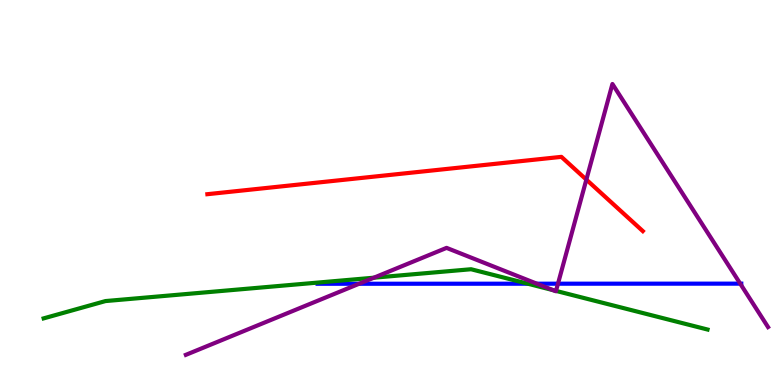[{'lines': ['blue', 'red'], 'intersections': []}, {'lines': ['green', 'red'], 'intersections': []}, {'lines': ['purple', 'red'], 'intersections': [{'x': 7.57, 'y': 5.33}]}, {'lines': ['blue', 'green'], 'intersections': [{'x': 6.81, 'y': 2.63}]}, {'lines': ['blue', 'purple'], 'intersections': [{'x': 4.63, 'y': 2.63}, {'x': 6.93, 'y': 2.63}, {'x': 7.2, 'y': 2.63}, {'x': 9.55, 'y': 2.63}]}, {'lines': ['green', 'purple'], 'intersections': [{'x': 4.82, 'y': 2.79}, {'x': 7.14, 'y': 2.46}, {'x': 7.17, 'y': 2.44}]}]